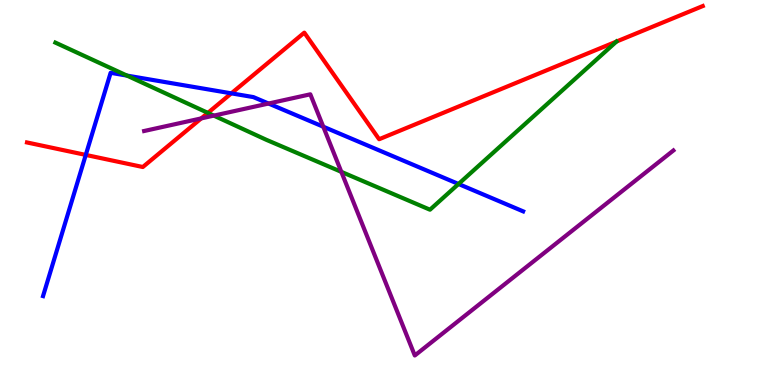[{'lines': ['blue', 'red'], 'intersections': [{'x': 1.11, 'y': 5.98}, {'x': 2.99, 'y': 7.58}]}, {'lines': ['green', 'red'], 'intersections': [{'x': 2.68, 'y': 7.07}, {'x': 7.95, 'y': 8.92}]}, {'lines': ['purple', 'red'], 'intersections': [{'x': 2.6, 'y': 6.92}]}, {'lines': ['blue', 'green'], 'intersections': [{'x': 1.64, 'y': 8.04}, {'x': 5.92, 'y': 5.22}]}, {'lines': ['blue', 'purple'], 'intersections': [{'x': 3.47, 'y': 7.31}, {'x': 4.17, 'y': 6.71}]}, {'lines': ['green', 'purple'], 'intersections': [{'x': 2.76, 'y': 7.0}, {'x': 4.4, 'y': 5.54}]}]